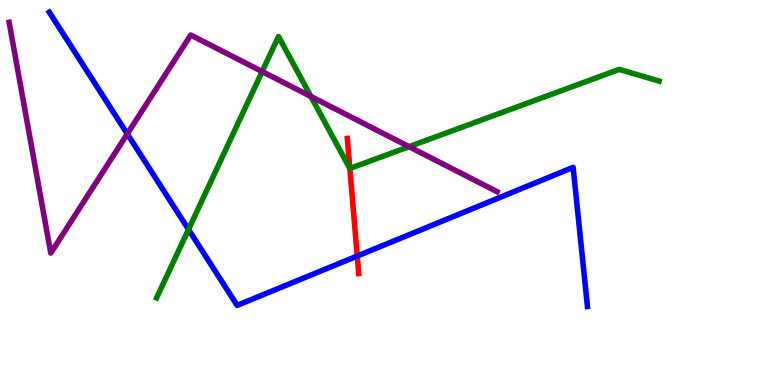[{'lines': ['blue', 'red'], 'intersections': [{'x': 4.61, 'y': 3.35}]}, {'lines': ['green', 'red'], 'intersections': [{'x': 4.51, 'y': 5.62}]}, {'lines': ['purple', 'red'], 'intersections': []}, {'lines': ['blue', 'green'], 'intersections': [{'x': 2.43, 'y': 4.04}]}, {'lines': ['blue', 'purple'], 'intersections': [{'x': 1.64, 'y': 6.52}]}, {'lines': ['green', 'purple'], 'intersections': [{'x': 3.38, 'y': 8.14}, {'x': 4.01, 'y': 7.49}, {'x': 5.28, 'y': 6.19}]}]